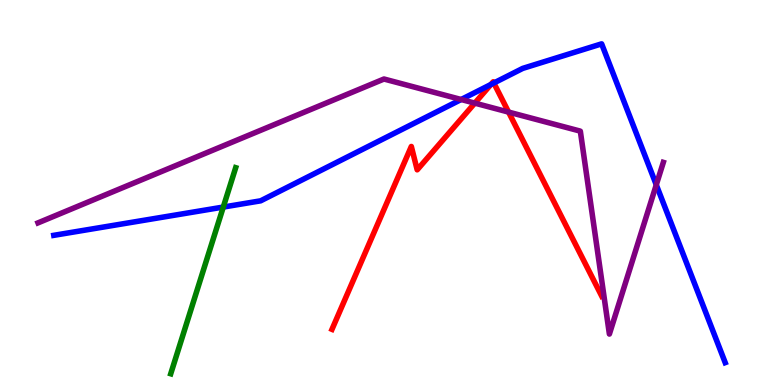[{'lines': ['blue', 'red'], 'intersections': [{'x': 6.33, 'y': 7.81}, {'x': 6.37, 'y': 7.84}]}, {'lines': ['green', 'red'], 'intersections': []}, {'lines': ['purple', 'red'], 'intersections': [{'x': 6.13, 'y': 7.32}, {'x': 6.56, 'y': 7.09}]}, {'lines': ['blue', 'green'], 'intersections': [{'x': 2.88, 'y': 4.62}]}, {'lines': ['blue', 'purple'], 'intersections': [{'x': 5.95, 'y': 7.42}, {'x': 8.47, 'y': 5.2}]}, {'lines': ['green', 'purple'], 'intersections': []}]